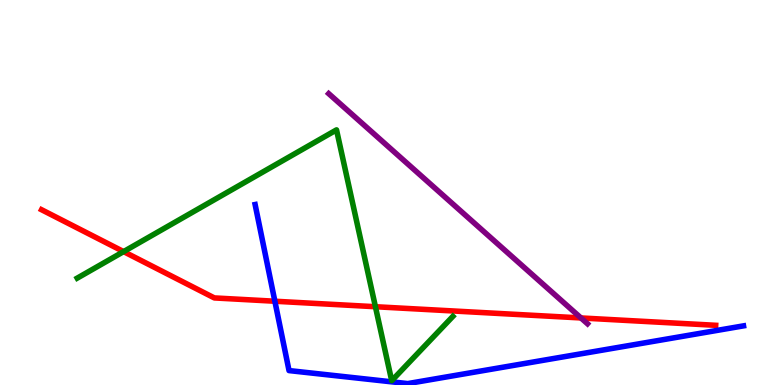[{'lines': ['blue', 'red'], 'intersections': [{'x': 3.55, 'y': 2.18}]}, {'lines': ['green', 'red'], 'intersections': [{'x': 1.59, 'y': 3.46}, {'x': 4.84, 'y': 2.03}]}, {'lines': ['purple', 'red'], 'intersections': [{'x': 7.5, 'y': 1.74}]}, {'lines': ['blue', 'green'], 'intersections': []}, {'lines': ['blue', 'purple'], 'intersections': []}, {'lines': ['green', 'purple'], 'intersections': []}]